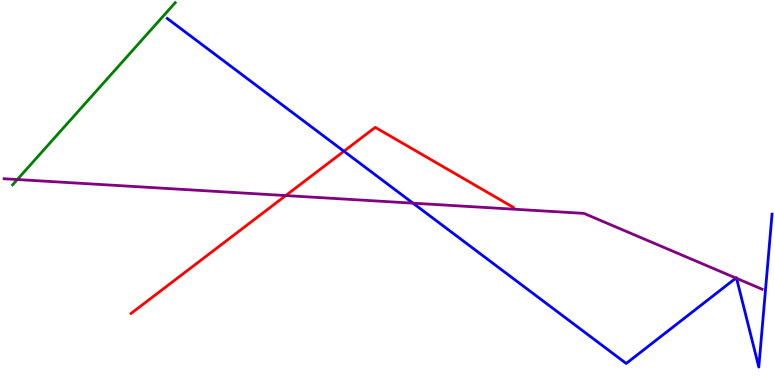[{'lines': ['blue', 'red'], 'intersections': [{'x': 4.44, 'y': 6.07}]}, {'lines': ['green', 'red'], 'intersections': []}, {'lines': ['purple', 'red'], 'intersections': [{'x': 3.69, 'y': 4.92}]}, {'lines': ['blue', 'green'], 'intersections': []}, {'lines': ['blue', 'purple'], 'intersections': [{'x': 5.33, 'y': 4.72}, {'x': 9.5, 'y': 2.78}, {'x': 9.5, 'y': 2.77}]}, {'lines': ['green', 'purple'], 'intersections': [{'x': 0.224, 'y': 5.34}]}]